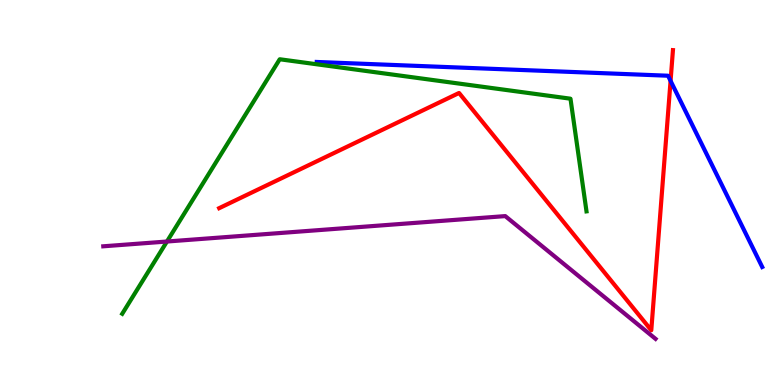[{'lines': ['blue', 'red'], 'intersections': [{'x': 8.65, 'y': 7.9}]}, {'lines': ['green', 'red'], 'intersections': []}, {'lines': ['purple', 'red'], 'intersections': []}, {'lines': ['blue', 'green'], 'intersections': []}, {'lines': ['blue', 'purple'], 'intersections': []}, {'lines': ['green', 'purple'], 'intersections': [{'x': 2.15, 'y': 3.73}]}]